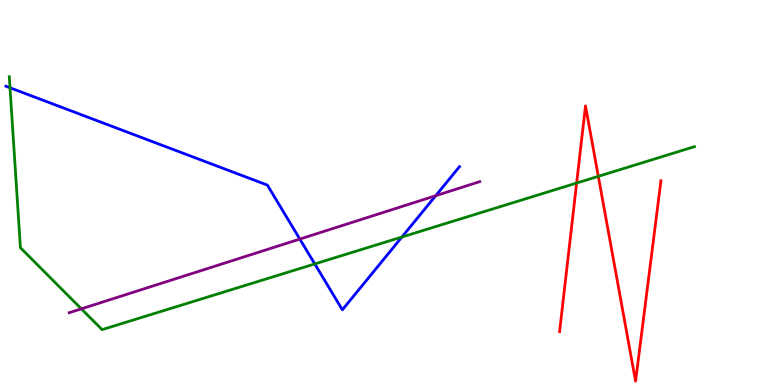[{'lines': ['blue', 'red'], 'intersections': []}, {'lines': ['green', 'red'], 'intersections': [{'x': 7.44, 'y': 5.25}, {'x': 7.72, 'y': 5.42}]}, {'lines': ['purple', 'red'], 'intersections': []}, {'lines': ['blue', 'green'], 'intersections': [{'x': 0.129, 'y': 7.72}, {'x': 4.06, 'y': 3.14}, {'x': 5.19, 'y': 3.84}]}, {'lines': ['blue', 'purple'], 'intersections': [{'x': 3.87, 'y': 3.79}, {'x': 5.62, 'y': 4.92}]}, {'lines': ['green', 'purple'], 'intersections': [{'x': 1.05, 'y': 1.98}]}]